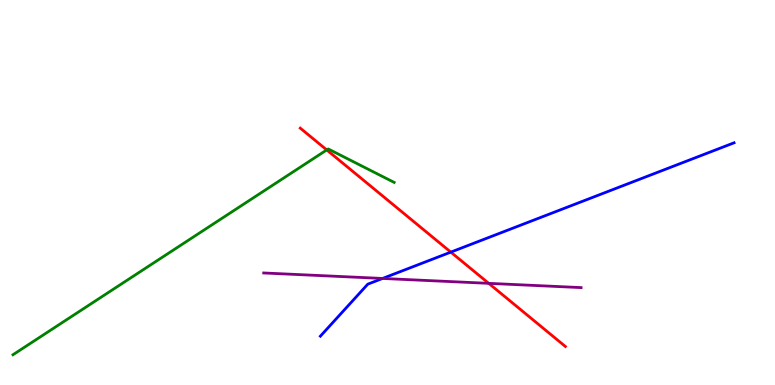[{'lines': ['blue', 'red'], 'intersections': [{'x': 5.82, 'y': 3.45}]}, {'lines': ['green', 'red'], 'intersections': [{'x': 4.22, 'y': 6.11}]}, {'lines': ['purple', 'red'], 'intersections': [{'x': 6.31, 'y': 2.64}]}, {'lines': ['blue', 'green'], 'intersections': []}, {'lines': ['blue', 'purple'], 'intersections': [{'x': 4.94, 'y': 2.77}]}, {'lines': ['green', 'purple'], 'intersections': []}]